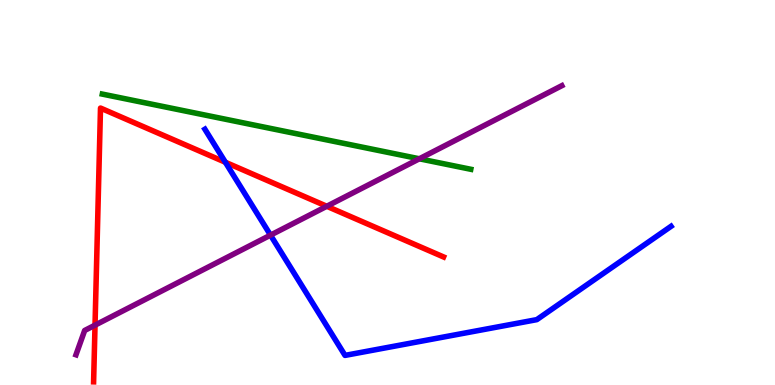[{'lines': ['blue', 'red'], 'intersections': [{'x': 2.91, 'y': 5.79}]}, {'lines': ['green', 'red'], 'intersections': []}, {'lines': ['purple', 'red'], 'intersections': [{'x': 1.23, 'y': 1.55}, {'x': 4.22, 'y': 4.64}]}, {'lines': ['blue', 'green'], 'intersections': []}, {'lines': ['blue', 'purple'], 'intersections': [{'x': 3.49, 'y': 3.89}]}, {'lines': ['green', 'purple'], 'intersections': [{'x': 5.41, 'y': 5.88}]}]